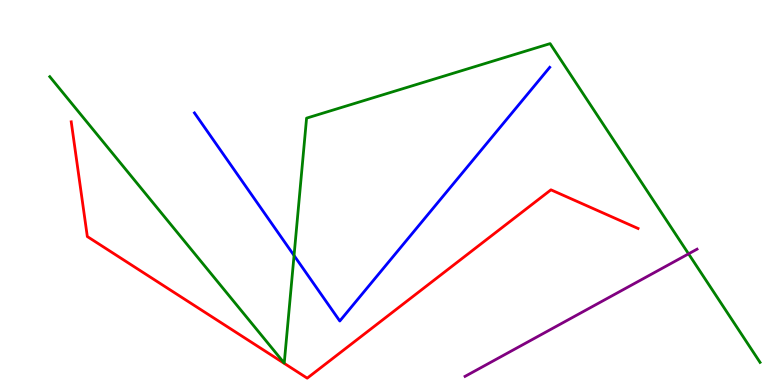[{'lines': ['blue', 'red'], 'intersections': []}, {'lines': ['green', 'red'], 'intersections': []}, {'lines': ['purple', 'red'], 'intersections': []}, {'lines': ['blue', 'green'], 'intersections': [{'x': 3.79, 'y': 3.36}]}, {'lines': ['blue', 'purple'], 'intersections': []}, {'lines': ['green', 'purple'], 'intersections': [{'x': 8.88, 'y': 3.41}]}]